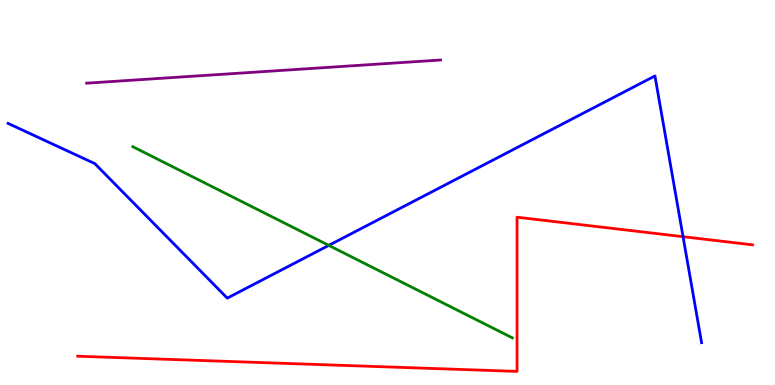[{'lines': ['blue', 'red'], 'intersections': [{'x': 8.81, 'y': 3.85}]}, {'lines': ['green', 'red'], 'intersections': []}, {'lines': ['purple', 'red'], 'intersections': []}, {'lines': ['blue', 'green'], 'intersections': [{'x': 4.24, 'y': 3.63}]}, {'lines': ['blue', 'purple'], 'intersections': []}, {'lines': ['green', 'purple'], 'intersections': []}]